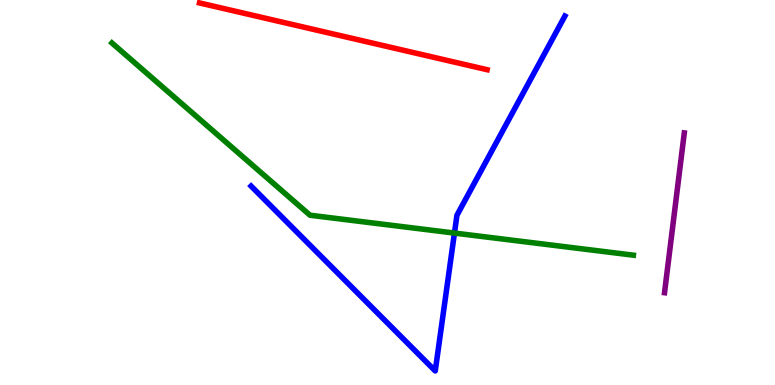[{'lines': ['blue', 'red'], 'intersections': []}, {'lines': ['green', 'red'], 'intersections': []}, {'lines': ['purple', 'red'], 'intersections': []}, {'lines': ['blue', 'green'], 'intersections': [{'x': 5.86, 'y': 3.95}]}, {'lines': ['blue', 'purple'], 'intersections': []}, {'lines': ['green', 'purple'], 'intersections': []}]